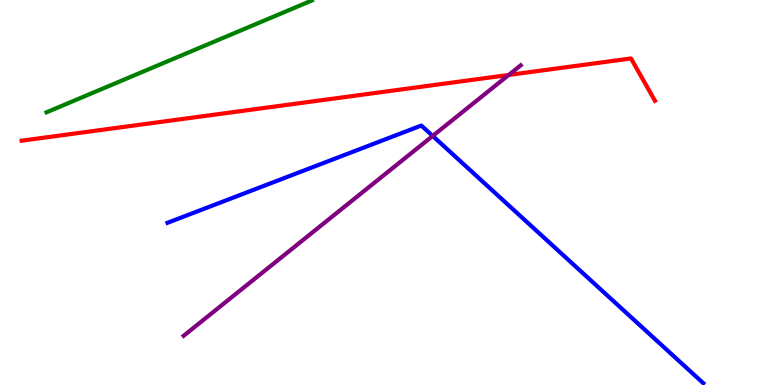[{'lines': ['blue', 'red'], 'intersections': []}, {'lines': ['green', 'red'], 'intersections': []}, {'lines': ['purple', 'red'], 'intersections': [{'x': 6.56, 'y': 8.05}]}, {'lines': ['blue', 'green'], 'intersections': []}, {'lines': ['blue', 'purple'], 'intersections': [{'x': 5.58, 'y': 6.47}]}, {'lines': ['green', 'purple'], 'intersections': []}]